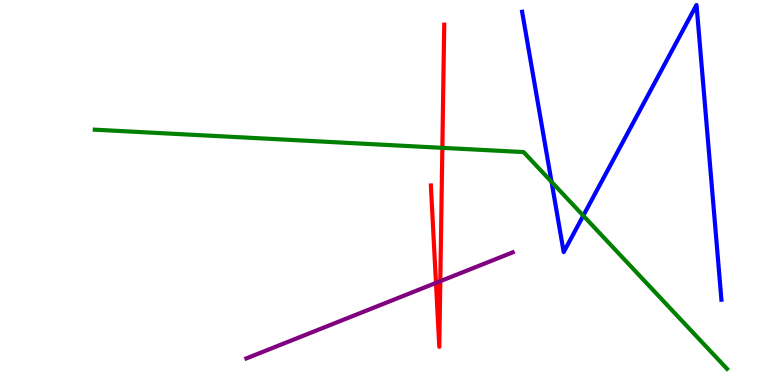[{'lines': ['blue', 'red'], 'intersections': []}, {'lines': ['green', 'red'], 'intersections': [{'x': 5.71, 'y': 6.16}]}, {'lines': ['purple', 'red'], 'intersections': [{'x': 5.63, 'y': 2.65}, {'x': 5.68, 'y': 2.7}]}, {'lines': ['blue', 'green'], 'intersections': [{'x': 7.12, 'y': 5.28}, {'x': 7.53, 'y': 4.4}]}, {'lines': ['blue', 'purple'], 'intersections': []}, {'lines': ['green', 'purple'], 'intersections': []}]